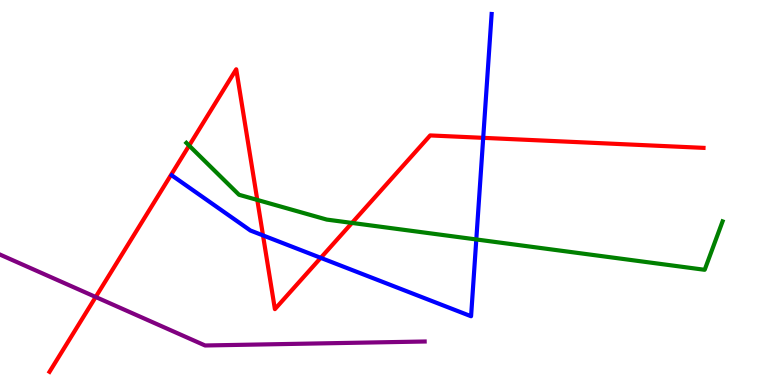[{'lines': ['blue', 'red'], 'intersections': [{'x': 3.39, 'y': 3.89}, {'x': 4.14, 'y': 3.3}, {'x': 6.23, 'y': 6.42}]}, {'lines': ['green', 'red'], 'intersections': [{'x': 2.44, 'y': 6.22}, {'x': 3.32, 'y': 4.81}, {'x': 4.54, 'y': 4.21}]}, {'lines': ['purple', 'red'], 'intersections': [{'x': 1.23, 'y': 2.29}]}, {'lines': ['blue', 'green'], 'intersections': [{'x': 6.15, 'y': 3.78}]}, {'lines': ['blue', 'purple'], 'intersections': []}, {'lines': ['green', 'purple'], 'intersections': []}]